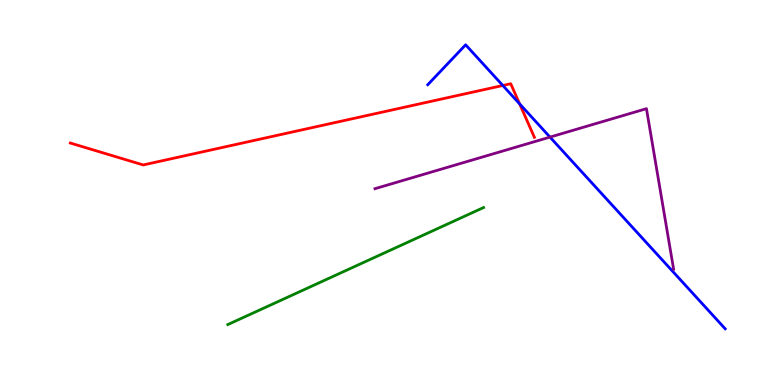[{'lines': ['blue', 'red'], 'intersections': [{'x': 6.49, 'y': 7.78}, {'x': 6.71, 'y': 7.3}]}, {'lines': ['green', 'red'], 'intersections': []}, {'lines': ['purple', 'red'], 'intersections': []}, {'lines': ['blue', 'green'], 'intersections': []}, {'lines': ['blue', 'purple'], 'intersections': [{'x': 7.1, 'y': 6.44}]}, {'lines': ['green', 'purple'], 'intersections': []}]